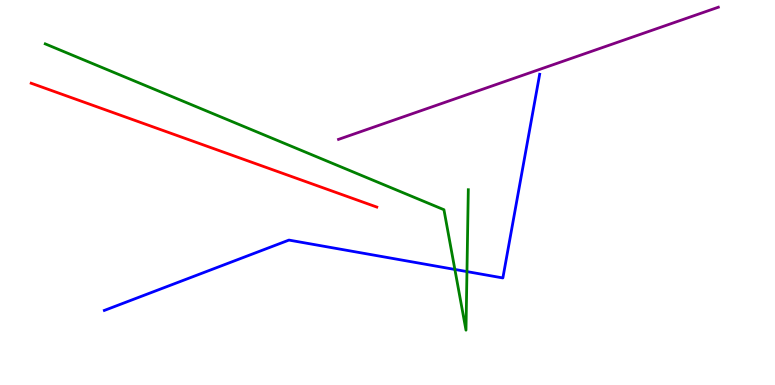[{'lines': ['blue', 'red'], 'intersections': []}, {'lines': ['green', 'red'], 'intersections': []}, {'lines': ['purple', 'red'], 'intersections': []}, {'lines': ['blue', 'green'], 'intersections': [{'x': 5.87, 'y': 3.0}, {'x': 6.03, 'y': 2.95}]}, {'lines': ['blue', 'purple'], 'intersections': []}, {'lines': ['green', 'purple'], 'intersections': []}]